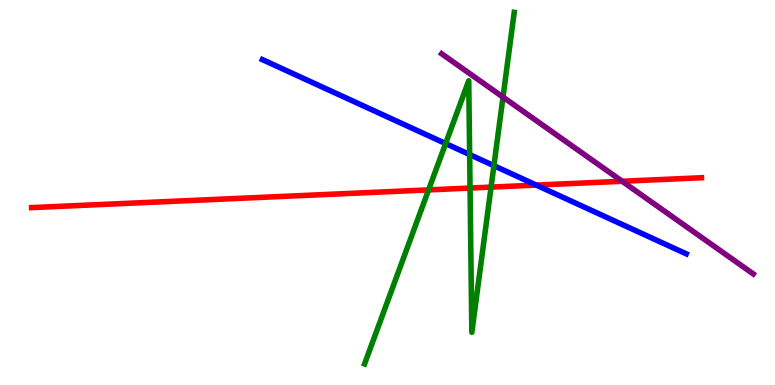[{'lines': ['blue', 'red'], 'intersections': [{'x': 6.92, 'y': 5.19}]}, {'lines': ['green', 'red'], 'intersections': [{'x': 5.53, 'y': 5.07}, {'x': 6.07, 'y': 5.12}, {'x': 6.34, 'y': 5.14}]}, {'lines': ['purple', 'red'], 'intersections': [{'x': 8.03, 'y': 5.29}]}, {'lines': ['blue', 'green'], 'intersections': [{'x': 5.75, 'y': 6.27}, {'x': 6.06, 'y': 5.99}, {'x': 6.37, 'y': 5.7}]}, {'lines': ['blue', 'purple'], 'intersections': []}, {'lines': ['green', 'purple'], 'intersections': [{'x': 6.49, 'y': 7.48}]}]